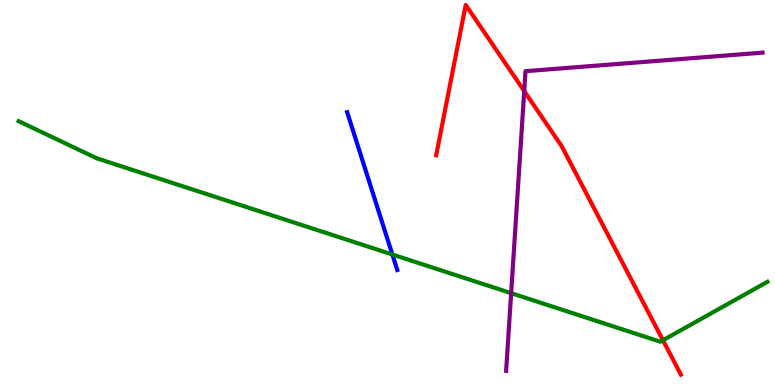[{'lines': ['blue', 'red'], 'intersections': []}, {'lines': ['green', 'red'], 'intersections': [{'x': 8.55, 'y': 1.16}]}, {'lines': ['purple', 'red'], 'intersections': [{'x': 6.76, 'y': 7.63}]}, {'lines': ['blue', 'green'], 'intersections': [{'x': 5.06, 'y': 3.39}]}, {'lines': ['blue', 'purple'], 'intersections': []}, {'lines': ['green', 'purple'], 'intersections': [{'x': 6.6, 'y': 2.39}]}]